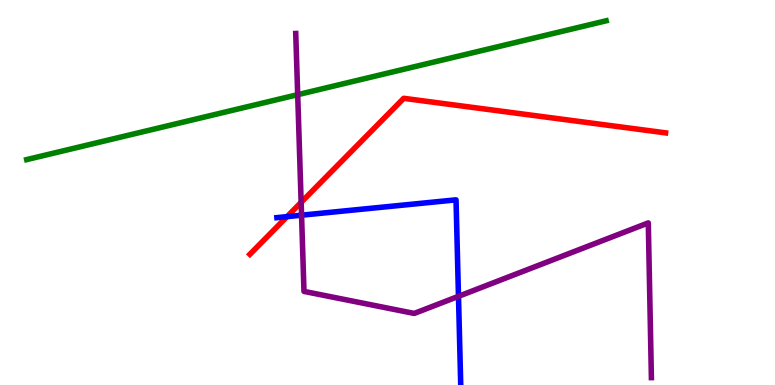[{'lines': ['blue', 'red'], 'intersections': [{'x': 3.7, 'y': 4.37}]}, {'lines': ['green', 'red'], 'intersections': []}, {'lines': ['purple', 'red'], 'intersections': [{'x': 3.89, 'y': 4.74}]}, {'lines': ['blue', 'green'], 'intersections': []}, {'lines': ['blue', 'purple'], 'intersections': [{'x': 3.89, 'y': 4.41}, {'x': 5.92, 'y': 2.3}]}, {'lines': ['green', 'purple'], 'intersections': [{'x': 3.84, 'y': 7.54}]}]